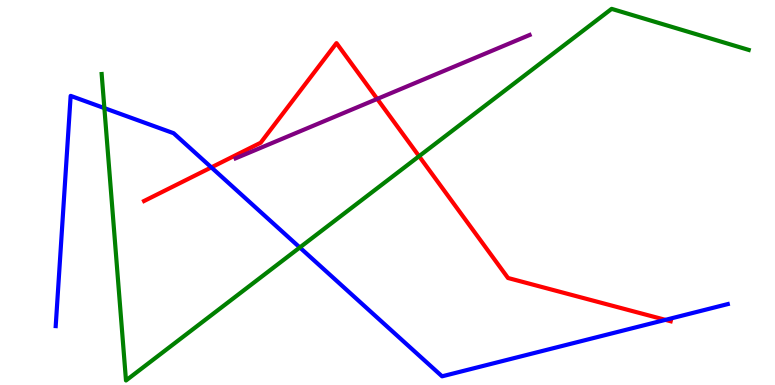[{'lines': ['blue', 'red'], 'intersections': [{'x': 2.73, 'y': 5.65}, {'x': 8.59, 'y': 1.69}]}, {'lines': ['green', 'red'], 'intersections': [{'x': 5.41, 'y': 5.94}]}, {'lines': ['purple', 'red'], 'intersections': [{'x': 4.87, 'y': 7.43}]}, {'lines': ['blue', 'green'], 'intersections': [{'x': 1.35, 'y': 7.19}, {'x': 3.87, 'y': 3.57}]}, {'lines': ['blue', 'purple'], 'intersections': []}, {'lines': ['green', 'purple'], 'intersections': []}]